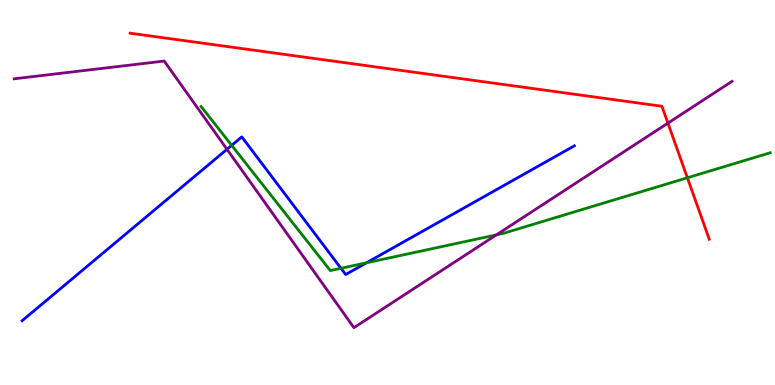[{'lines': ['blue', 'red'], 'intersections': []}, {'lines': ['green', 'red'], 'intersections': [{'x': 8.87, 'y': 5.38}]}, {'lines': ['purple', 'red'], 'intersections': [{'x': 8.62, 'y': 6.8}]}, {'lines': ['blue', 'green'], 'intersections': [{'x': 2.99, 'y': 6.22}, {'x': 4.4, 'y': 3.03}, {'x': 4.73, 'y': 3.17}]}, {'lines': ['blue', 'purple'], 'intersections': [{'x': 2.93, 'y': 6.12}]}, {'lines': ['green', 'purple'], 'intersections': [{'x': 6.4, 'y': 3.9}]}]